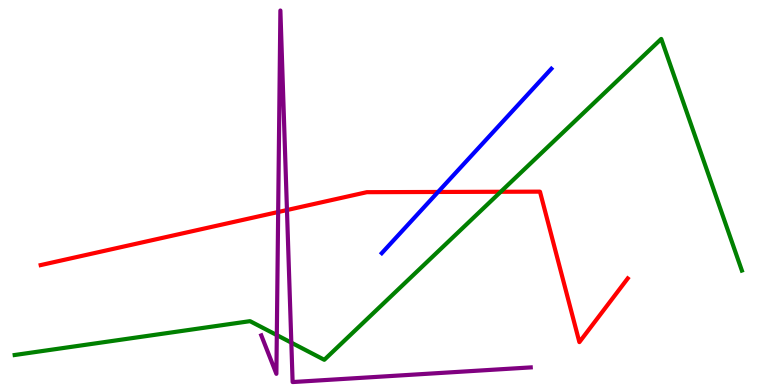[{'lines': ['blue', 'red'], 'intersections': [{'x': 5.65, 'y': 5.01}]}, {'lines': ['green', 'red'], 'intersections': [{'x': 6.46, 'y': 5.02}]}, {'lines': ['purple', 'red'], 'intersections': [{'x': 3.59, 'y': 4.49}, {'x': 3.7, 'y': 4.54}]}, {'lines': ['blue', 'green'], 'intersections': []}, {'lines': ['blue', 'purple'], 'intersections': []}, {'lines': ['green', 'purple'], 'intersections': [{'x': 3.57, 'y': 1.3}, {'x': 3.76, 'y': 1.1}]}]